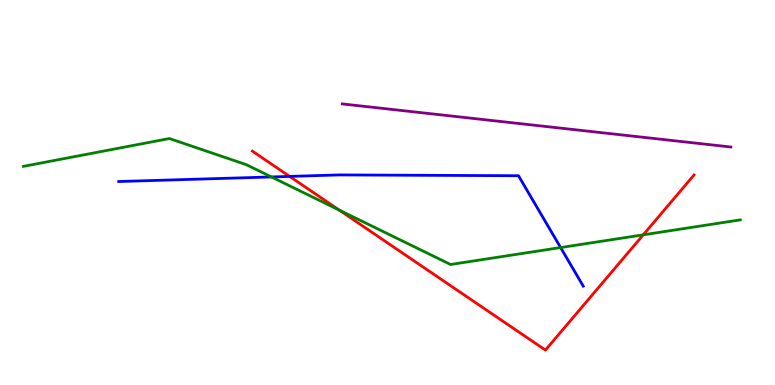[{'lines': ['blue', 'red'], 'intersections': [{'x': 3.74, 'y': 5.42}]}, {'lines': ['green', 'red'], 'intersections': [{'x': 4.38, 'y': 4.54}, {'x': 8.3, 'y': 3.9}]}, {'lines': ['purple', 'red'], 'intersections': []}, {'lines': ['blue', 'green'], 'intersections': [{'x': 3.5, 'y': 5.4}, {'x': 7.23, 'y': 3.57}]}, {'lines': ['blue', 'purple'], 'intersections': []}, {'lines': ['green', 'purple'], 'intersections': []}]